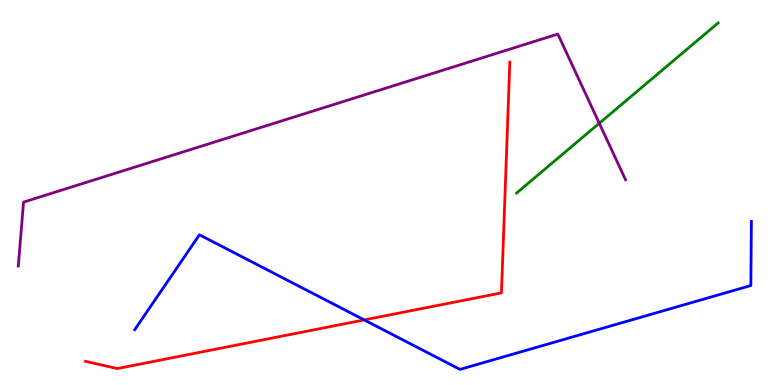[{'lines': ['blue', 'red'], 'intersections': [{'x': 4.7, 'y': 1.69}]}, {'lines': ['green', 'red'], 'intersections': []}, {'lines': ['purple', 'red'], 'intersections': []}, {'lines': ['blue', 'green'], 'intersections': []}, {'lines': ['blue', 'purple'], 'intersections': []}, {'lines': ['green', 'purple'], 'intersections': [{'x': 7.73, 'y': 6.8}]}]